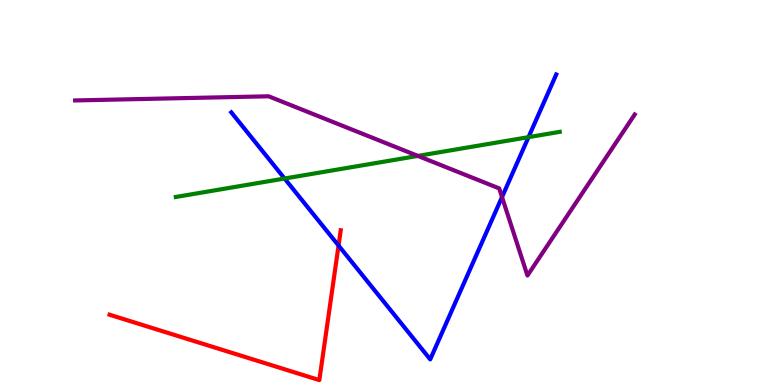[{'lines': ['blue', 'red'], 'intersections': [{'x': 4.37, 'y': 3.62}]}, {'lines': ['green', 'red'], 'intersections': []}, {'lines': ['purple', 'red'], 'intersections': []}, {'lines': ['blue', 'green'], 'intersections': [{'x': 3.67, 'y': 5.36}, {'x': 6.82, 'y': 6.44}]}, {'lines': ['blue', 'purple'], 'intersections': [{'x': 6.48, 'y': 4.88}]}, {'lines': ['green', 'purple'], 'intersections': [{'x': 5.39, 'y': 5.95}]}]